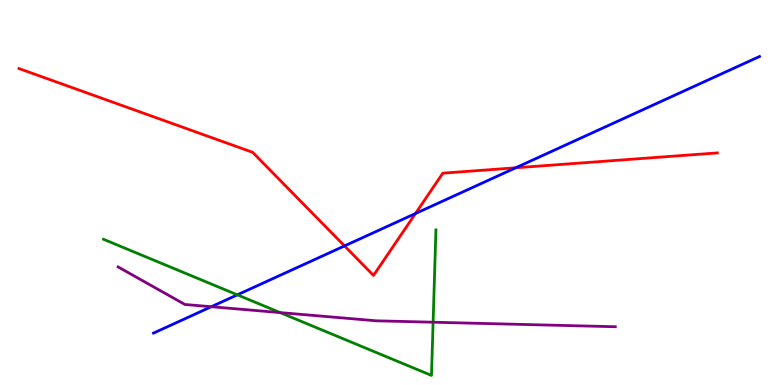[{'lines': ['blue', 'red'], 'intersections': [{'x': 4.45, 'y': 3.61}, {'x': 5.36, 'y': 4.45}, {'x': 6.65, 'y': 5.64}]}, {'lines': ['green', 'red'], 'intersections': []}, {'lines': ['purple', 'red'], 'intersections': []}, {'lines': ['blue', 'green'], 'intersections': [{'x': 3.06, 'y': 2.34}]}, {'lines': ['blue', 'purple'], 'intersections': [{'x': 2.73, 'y': 2.03}]}, {'lines': ['green', 'purple'], 'intersections': [{'x': 3.61, 'y': 1.88}, {'x': 5.59, 'y': 1.63}]}]